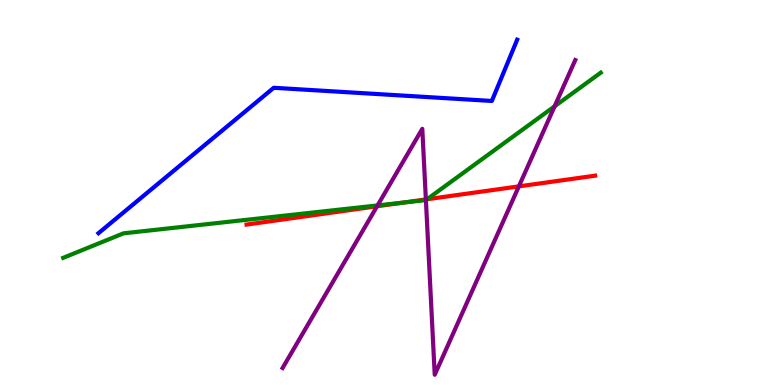[{'lines': ['blue', 'red'], 'intersections': []}, {'lines': ['green', 'red'], 'intersections': [{'x': 5.21, 'y': 4.74}, {'x': 5.51, 'y': 4.82}]}, {'lines': ['purple', 'red'], 'intersections': [{'x': 4.87, 'y': 4.64}, {'x': 5.5, 'y': 4.82}, {'x': 6.69, 'y': 5.16}]}, {'lines': ['blue', 'green'], 'intersections': []}, {'lines': ['blue', 'purple'], 'intersections': []}, {'lines': ['green', 'purple'], 'intersections': [{'x': 4.87, 'y': 4.66}, {'x': 5.5, 'y': 4.8}, {'x': 7.16, 'y': 7.24}]}]